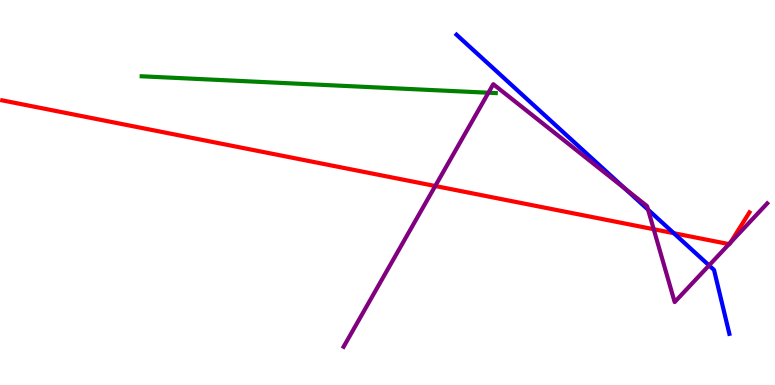[{'lines': ['blue', 'red'], 'intersections': [{'x': 8.69, 'y': 3.94}]}, {'lines': ['green', 'red'], 'intersections': []}, {'lines': ['purple', 'red'], 'intersections': [{'x': 5.62, 'y': 5.17}, {'x': 8.43, 'y': 4.05}, {'x': 9.41, 'y': 3.66}, {'x': 9.42, 'y': 3.7}]}, {'lines': ['blue', 'green'], 'intersections': []}, {'lines': ['blue', 'purple'], 'intersections': [{'x': 8.07, 'y': 5.09}, {'x': 8.36, 'y': 4.55}, {'x': 9.15, 'y': 3.11}]}, {'lines': ['green', 'purple'], 'intersections': [{'x': 6.3, 'y': 7.59}]}]